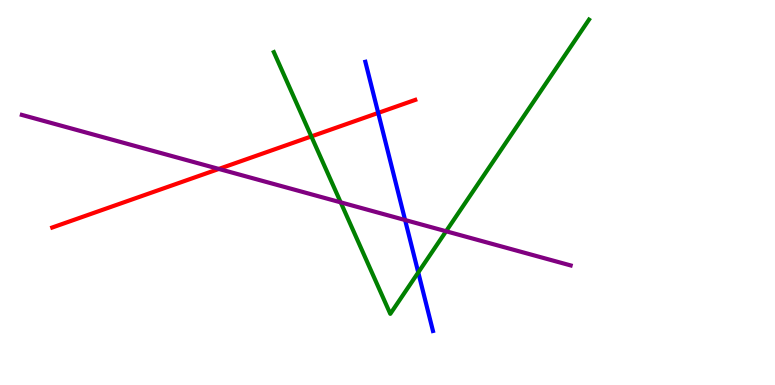[{'lines': ['blue', 'red'], 'intersections': [{'x': 4.88, 'y': 7.07}]}, {'lines': ['green', 'red'], 'intersections': [{'x': 4.02, 'y': 6.46}]}, {'lines': ['purple', 'red'], 'intersections': [{'x': 2.82, 'y': 5.61}]}, {'lines': ['blue', 'green'], 'intersections': [{'x': 5.4, 'y': 2.92}]}, {'lines': ['blue', 'purple'], 'intersections': [{'x': 5.23, 'y': 4.29}]}, {'lines': ['green', 'purple'], 'intersections': [{'x': 4.4, 'y': 4.74}, {'x': 5.76, 'y': 3.99}]}]